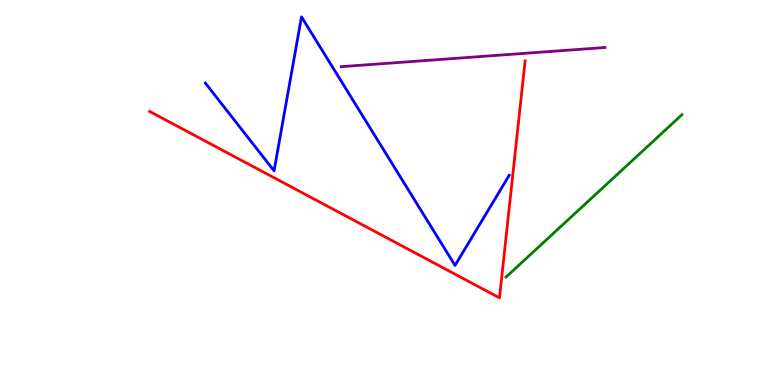[{'lines': ['blue', 'red'], 'intersections': []}, {'lines': ['green', 'red'], 'intersections': []}, {'lines': ['purple', 'red'], 'intersections': []}, {'lines': ['blue', 'green'], 'intersections': []}, {'lines': ['blue', 'purple'], 'intersections': []}, {'lines': ['green', 'purple'], 'intersections': []}]